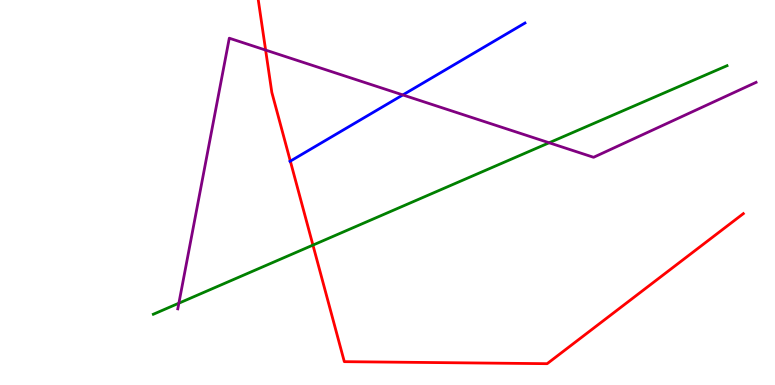[{'lines': ['blue', 'red'], 'intersections': [{'x': 3.75, 'y': 5.81}]}, {'lines': ['green', 'red'], 'intersections': [{'x': 4.04, 'y': 3.63}]}, {'lines': ['purple', 'red'], 'intersections': [{'x': 3.43, 'y': 8.7}]}, {'lines': ['blue', 'green'], 'intersections': []}, {'lines': ['blue', 'purple'], 'intersections': [{'x': 5.2, 'y': 7.53}]}, {'lines': ['green', 'purple'], 'intersections': [{'x': 2.31, 'y': 2.12}, {'x': 7.09, 'y': 6.29}]}]